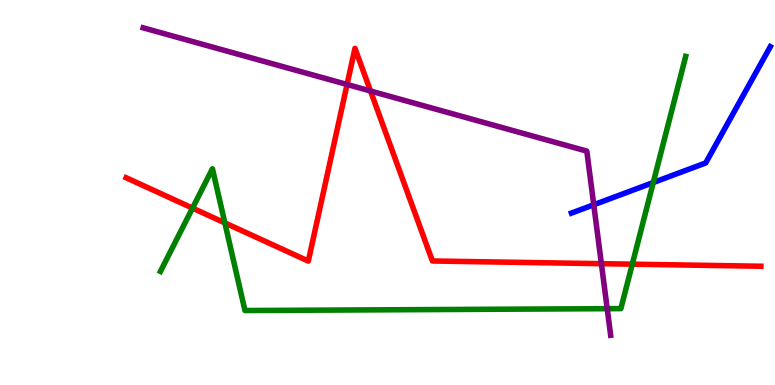[{'lines': ['blue', 'red'], 'intersections': []}, {'lines': ['green', 'red'], 'intersections': [{'x': 2.48, 'y': 4.59}, {'x': 2.9, 'y': 4.21}, {'x': 8.16, 'y': 3.14}]}, {'lines': ['purple', 'red'], 'intersections': [{'x': 4.48, 'y': 7.81}, {'x': 4.78, 'y': 7.64}, {'x': 7.76, 'y': 3.15}]}, {'lines': ['blue', 'green'], 'intersections': [{'x': 8.43, 'y': 5.26}]}, {'lines': ['blue', 'purple'], 'intersections': [{'x': 7.66, 'y': 4.68}]}, {'lines': ['green', 'purple'], 'intersections': [{'x': 7.83, 'y': 1.98}]}]